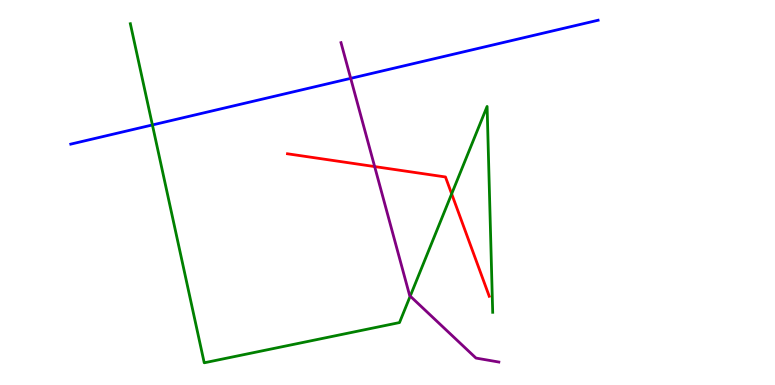[{'lines': ['blue', 'red'], 'intersections': []}, {'lines': ['green', 'red'], 'intersections': [{'x': 5.83, 'y': 4.96}]}, {'lines': ['purple', 'red'], 'intersections': [{'x': 4.83, 'y': 5.67}]}, {'lines': ['blue', 'green'], 'intersections': [{'x': 1.97, 'y': 6.75}]}, {'lines': ['blue', 'purple'], 'intersections': [{'x': 4.53, 'y': 7.96}]}, {'lines': ['green', 'purple'], 'intersections': [{'x': 5.29, 'y': 2.31}]}]